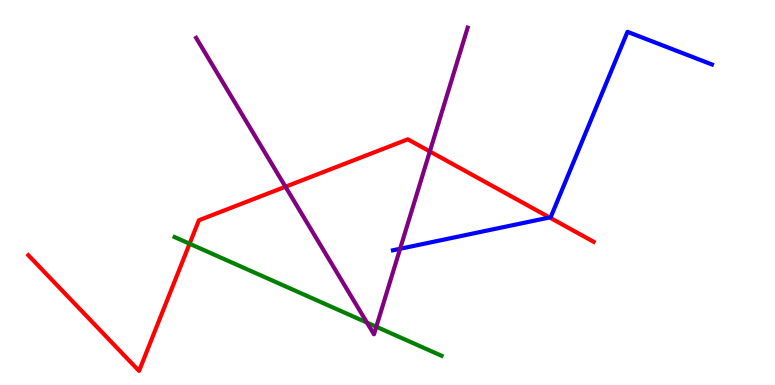[{'lines': ['blue', 'red'], 'intersections': [{'x': 7.09, 'y': 4.35}]}, {'lines': ['green', 'red'], 'intersections': [{'x': 2.45, 'y': 3.67}]}, {'lines': ['purple', 'red'], 'intersections': [{'x': 3.68, 'y': 5.15}, {'x': 5.55, 'y': 6.07}]}, {'lines': ['blue', 'green'], 'intersections': []}, {'lines': ['blue', 'purple'], 'intersections': [{'x': 5.16, 'y': 3.54}]}, {'lines': ['green', 'purple'], 'intersections': [{'x': 4.74, 'y': 1.62}, {'x': 4.86, 'y': 1.51}]}]